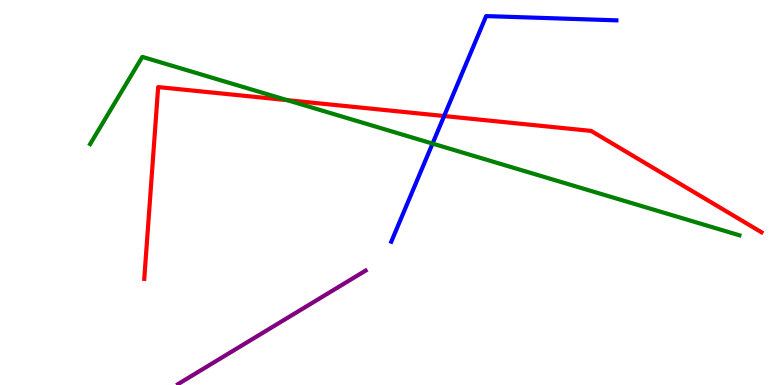[{'lines': ['blue', 'red'], 'intersections': [{'x': 5.73, 'y': 6.99}]}, {'lines': ['green', 'red'], 'intersections': [{'x': 3.7, 'y': 7.4}]}, {'lines': ['purple', 'red'], 'intersections': []}, {'lines': ['blue', 'green'], 'intersections': [{'x': 5.58, 'y': 6.27}]}, {'lines': ['blue', 'purple'], 'intersections': []}, {'lines': ['green', 'purple'], 'intersections': []}]